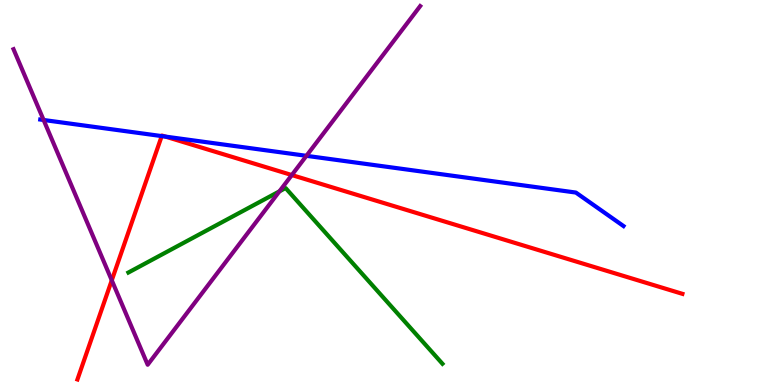[{'lines': ['blue', 'red'], 'intersections': [{'x': 2.09, 'y': 6.47}, {'x': 2.13, 'y': 6.45}]}, {'lines': ['green', 'red'], 'intersections': []}, {'lines': ['purple', 'red'], 'intersections': [{'x': 1.44, 'y': 2.72}, {'x': 3.77, 'y': 5.45}]}, {'lines': ['blue', 'green'], 'intersections': []}, {'lines': ['blue', 'purple'], 'intersections': [{'x': 0.563, 'y': 6.88}, {'x': 3.95, 'y': 5.95}]}, {'lines': ['green', 'purple'], 'intersections': [{'x': 3.61, 'y': 5.03}]}]